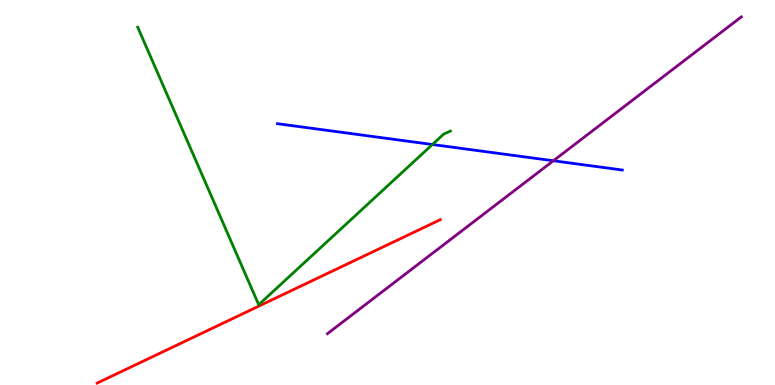[{'lines': ['blue', 'red'], 'intersections': []}, {'lines': ['green', 'red'], 'intersections': []}, {'lines': ['purple', 'red'], 'intersections': []}, {'lines': ['blue', 'green'], 'intersections': [{'x': 5.58, 'y': 6.25}]}, {'lines': ['blue', 'purple'], 'intersections': [{'x': 7.14, 'y': 5.82}]}, {'lines': ['green', 'purple'], 'intersections': []}]